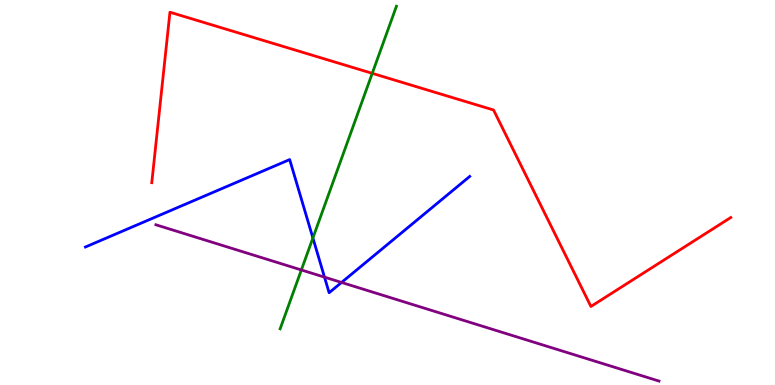[{'lines': ['blue', 'red'], 'intersections': []}, {'lines': ['green', 'red'], 'intersections': [{'x': 4.8, 'y': 8.09}]}, {'lines': ['purple', 'red'], 'intersections': []}, {'lines': ['blue', 'green'], 'intersections': [{'x': 4.04, 'y': 3.82}]}, {'lines': ['blue', 'purple'], 'intersections': [{'x': 4.19, 'y': 2.8}, {'x': 4.41, 'y': 2.66}]}, {'lines': ['green', 'purple'], 'intersections': [{'x': 3.89, 'y': 2.99}]}]